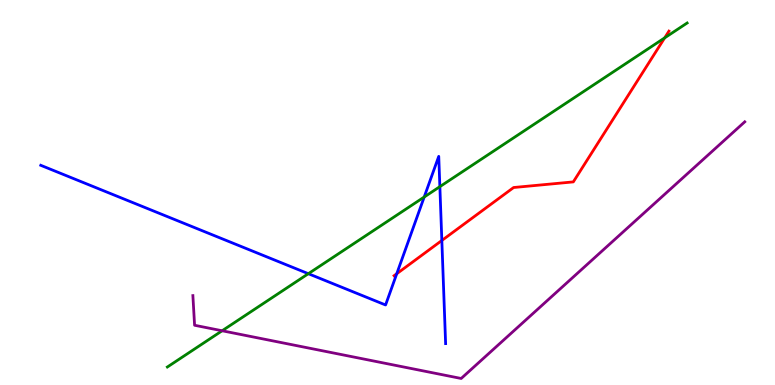[{'lines': ['blue', 'red'], 'intersections': [{'x': 5.12, 'y': 2.89}, {'x': 5.7, 'y': 3.75}]}, {'lines': ['green', 'red'], 'intersections': [{'x': 8.58, 'y': 9.02}]}, {'lines': ['purple', 'red'], 'intersections': []}, {'lines': ['blue', 'green'], 'intersections': [{'x': 3.98, 'y': 2.89}, {'x': 5.47, 'y': 4.88}, {'x': 5.68, 'y': 5.15}]}, {'lines': ['blue', 'purple'], 'intersections': []}, {'lines': ['green', 'purple'], 'intersections': [{'x': 2.87, 'y': 1.41}]}]